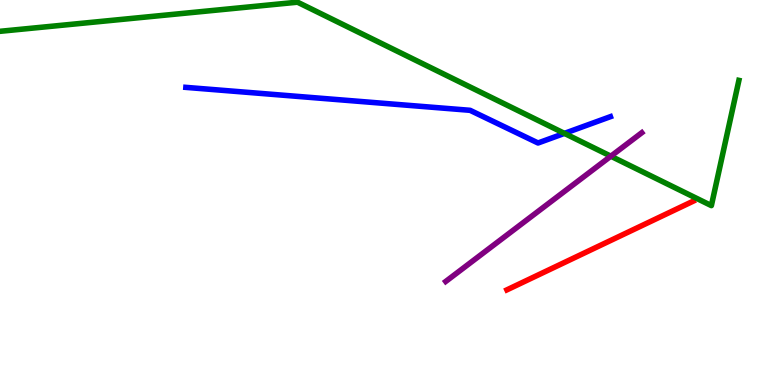[{'lines': ['blue', 'red'], 'intersections': []}, {'lines': ['green', 'red'], 'intersections': []}, {'lines': ['purple', 'red'], 'intersections': []}, {'lines': ['blue', 'green'], 'intersections': [{'x': 7.28, 'y': 6.54}]}, {'lines': ['blue', 'purple'], 'intersections': []}, {'lines': ['green', 'purple'], 'intersections': [{'x': 7.88, 'y': 5.94}]}]